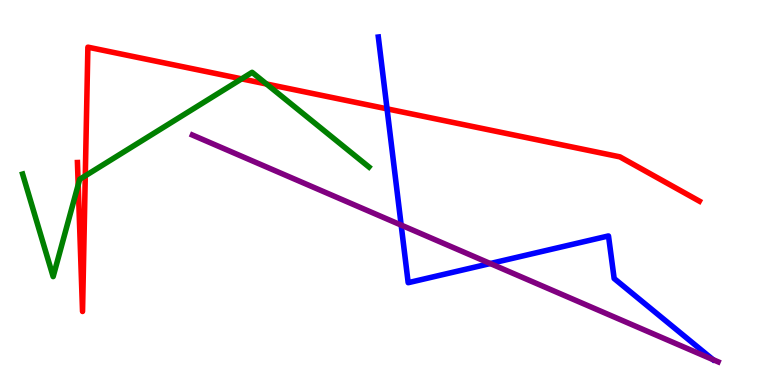[{'lines': ['blue', 'red'], 'intersections': [{'x': 4.99, 'y': 7.17}]}, {'lines': ['green', 'red'], 'intersections': [{'x': 1.01, 'y': 5.2}, {'x': 1.1, 'y': 5.43}, {'x': 3.12, 'y': 7.95}, {'x': 3.44, 'y': 7.82}]}, {'lines': ['purple', 'red'], 'intersections': []}, {'lines': ['blue', 'green'], 'intersections': []}, {'lines': ['blue', 'purple'], 'intersections': [{'x': 5.18, 'y': 4.15}, {'x': 6.33, 'y': 3.15}]}, {'lines': ['green', 'purple'], 'intersections': []}]